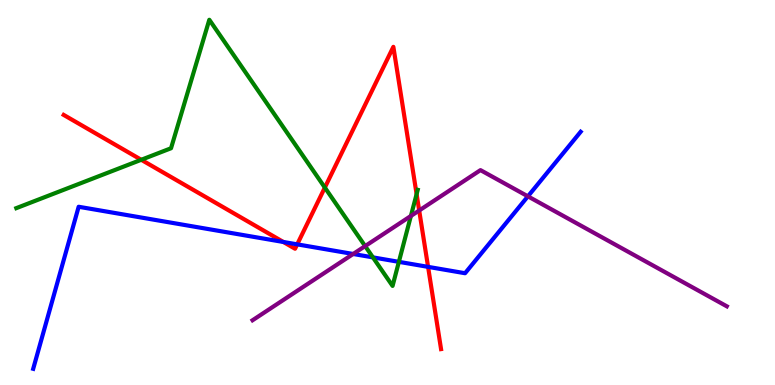[{'lines': ['blue', 'red'], 'intersections': [{'x': 3.66, 'y': 3.71}, {'x': 3.83, 'y': 3.65}, {'x': 5.52, 'y': 3.07}]}, {'lines': ['green', 'red'], 'intersections': [{'x': 1.82, 'y': 5.85}, {'x': 4.19, 'y': 5.13}, {'x': 5.38, 'y': 4.96}]}, {'lines': ['purple', 'red'], 'intersections': [{'x': 5.41, 'y': 4.53}]}, {'lines': ['blue', 'green'], 'intersections': [{'x': 4.81, 'y': 3.31}, {'x': 5.15, 'y': 3.2}]}, {'lines': ['blue', 'purple'], 'intersections': [{'x': 4.56, 'y': 3.4}, {'x': 6.81, 'y': 4.9}]}, {'lines': ['green', 'purple'], 'intersections': [{'x': 4.71, 'y': 3.61}, {'x': 5.3, 'y': 4.39}]}]